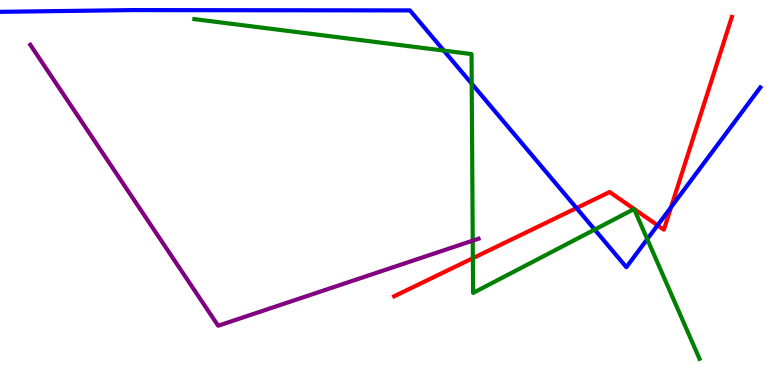[{'lines': ['blue', 'red'], 'intersections': [{'x': 7.44, 'y': 4.6}, {'x': 8.48, 'y': 4.15}, {'x': 8.66, 'y': 4.62}]}, {'lines': ['green', 'red'], 'intersections': [{'x': 6.1, 'y': 3.29}]}, {'lines': ['purple', 'red'], 'intersections': []}, {'lines': ['blue', 'green'], 'intersections': [{'x': 5.73, 'y': 8.69}, {'x': 6.09, 'y': 7.83}, {'x': 7.67, 'y': 4.04}, {'x': 8.35, 'y': 3.79}]}, {'lines': ['blue', 'purple'], 'intersections': []}, {'lines': ['green', 'purple'], 'intersections': [{'x': 6.1, 'y': 3.75}]}]